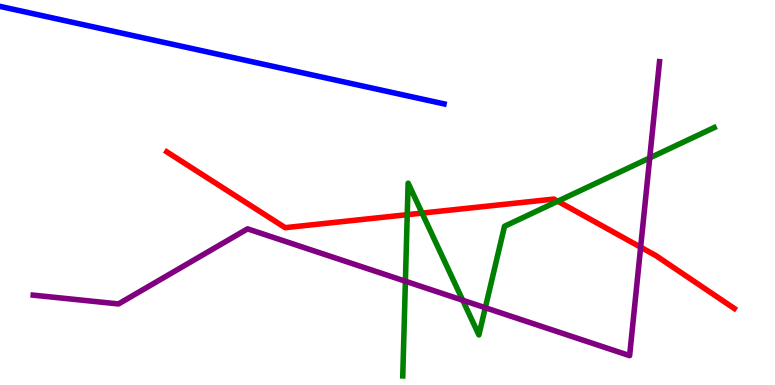[{'lines': ['blue', 'red'], 'intersections': []}, {'lines': ['green', 'red'], 'intersections': [{'x': 5.25, 'y': 4.42}, {'x': 5.45, 'y': 4.46}, {'x': 7.2, 'y': 4.77}]}, {'lines': ['purple', 'red'], 'intersections': [{'x': 8.27, 'y': 3.58}]}, {'lines': ['blue', 'green'], 'intersections': []}, {'lines': ['blue', 'purple'], 'intersections': []}, {'lines': ['green', 'purple'], 'intersections': [{'x': 5.23, 'y': 2.7}, {'x': 5.97, 'y': 2.2}, {'x': 6.26, 'y': 2.01}, {'x': 8.38, 'y': 5.9}]}]